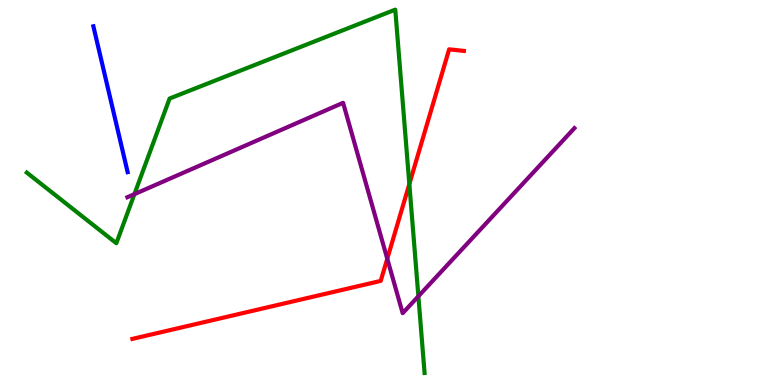[{'lines': ['blue', 'red'], 'intersections': []}, {'lines': ['green', 'red'], 'intersections': [{'x': 5.28, 'y': 5.22}]}, {'lines': ['purple', 'red'], 'intersections': [{'x': 5.0, 'y': 3.28}]}, {'lines': ['blue', 'green'], 'intersections': []}, {'lines': ['blue', 'purple'], 'intersections': []}, {'lines': ['green', 'purple'], 'intersections': [{'x': 1.73, 'y': 4.96}, {'x': 5.4, 'y': 2.3}]}]